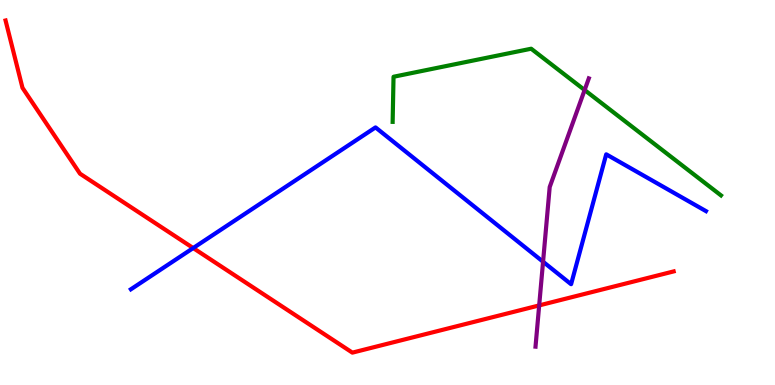[{'lines': ['blue', 'red'], 'intersections': [{'x': 2.49, 'y': 3.56}]}, {'lines': ['green', 'red'], 'intersections': []}, {'lines': ['purple', 'red'], 'intersections': [{'x': 6.96, 'y': 2.07}]}, {'lines': ['blue', 'green'], 'intersections': []}, {'lines': ['blue', 'purple'], 'intersections': [{'x': 7.01, 'y': 3.2}]}, {'lines': ['green', 'purple'], 'intersections': [{'x': 7.54, 'y': 7.66}]}]